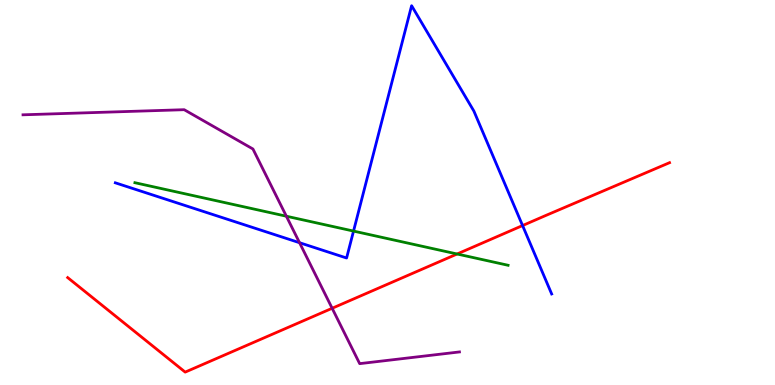[{'lines': ['blue', 'red'], 'intersections': [{'x': 6.74, 'y': 4.14}]}, {'lines': ['green', 'red'], 'intersections': [{'x': 5.9, 'y': 3.4}]}, {'lines': ['purple', 'red'], 'intersections': [{'x': 4.29, 'y': 1.99}]}, {'lines': ['blue', 'green'], 'intersections': [{'x': 4.56, 'y': 4.0}]}, {'lines': ['blue', 'purple'], 'intersections': [{'x': 3.87, 'y': 3.7}]}, {'lines': ['green', 'purple'], 'intersections': [{'x': 3.7, 'y': 4.38}]}]